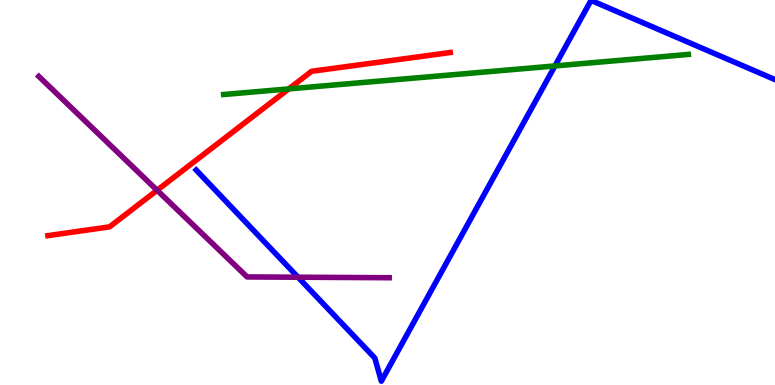[{'lines': ['blue', 'red'], 'intersections': []}, {'lines': ['green', 'red'], 'intersections': [{'x': 3.73, 'y': 7.69}]}, {'lines': ['purple', 'red'], 'intersections': [{'x': 2.03, 'y': 5.06}]}, {'lines': ['blue', 'green'], 'intersections': [{'x': 7.16, 'y': 8.29}]}, {'lines': ['blue', 'purple'], 'intersections': [{'x': 3.85, 'y': 2.8}]}, {'lines': ['green', 'purple'], 'intersections': []}]